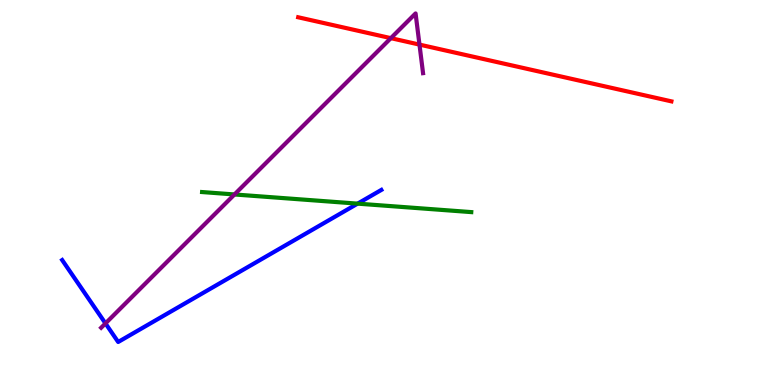[{'lines': ['blue', 'red'], 'intersections': []}, {'lines': ['green', 'red'], 'intersections': []}, {'lines': ['purple', 'red'], 'intersections': [{'x': 5.04, 'y': 9.01}, {'x': 5.41, 'y': 8.84}]}, {'lines': ['blue', 'green'], 'intersections': [{'x': 4.61, 'y': 4.71}]}, {'lines': ['blue', 'purple'], 'intersections': [{'x': 1.36, 'y': 1.6}]}, {'lines': ['green', 'purple'], 'intersections': [{'x': 3.03, 'y': 4.95}]}]